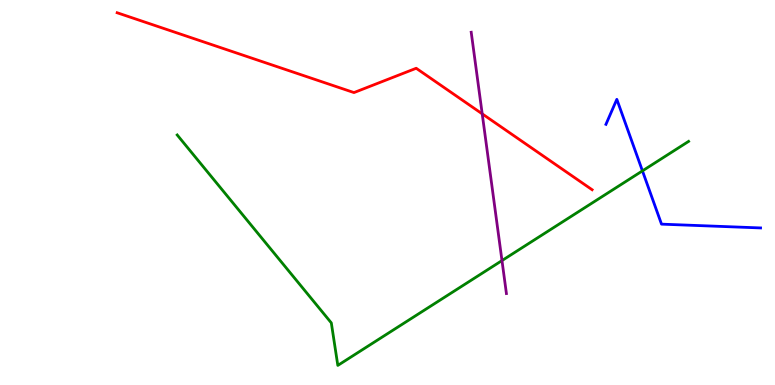[{'lines': ['blue', 'red'], 'intersections': []}, {'lines': ['green', 'red'], 'intersections': []}, {'lines': ['purple', 'red'], 'intersections': [{'x': 6.22, 'y': 7.04}]}, {'lines': ['blue', 'green'], 'intersections': [{'x': 8.29, 'y': 5.56}]}, {'lines': ['blue', 'purple'], 'intersections': []}, {'lines': ['green', 'purple'], 'intersections': [{'x': 6.48, 'y': 3.23}]}]